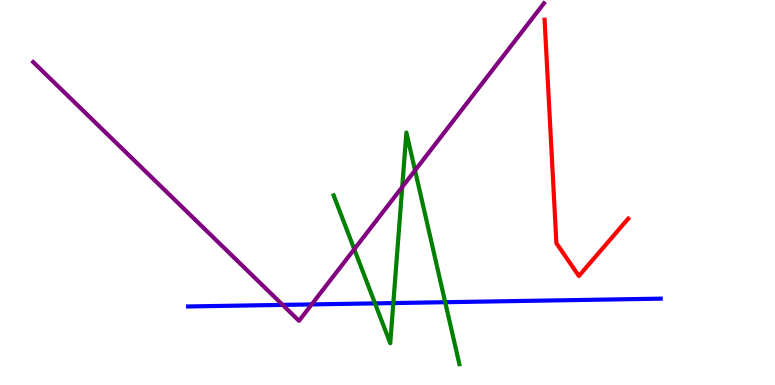[{'lines': ['blue', 'red'], 'intersections': []}, {'lines': ['green', 'red'], 'intersections': []}, {'lines': ['purple', 'red'], 'intersections': []}, {'lines': ['blue', 'green'], 'intersections': [{'x': 4.84, 'y': 2.12}, {'x': 5.08, 'y': 2.13}, {'x': 5.74, 'y': 2.15}]}, {'lines': ['blue', 'purple'], 'intersections': [{'x': 3.65, 'y': 2.08}, {'x': 4.02, 'y': 2.09}]}, {'lines': ['green', 'purple'], 'intersections': [{'x': 4.57, 'y': 3.53}, {'x': 5.19, 'y': 5.14}, {'x': 5.36, 'y': 5.57}]}]